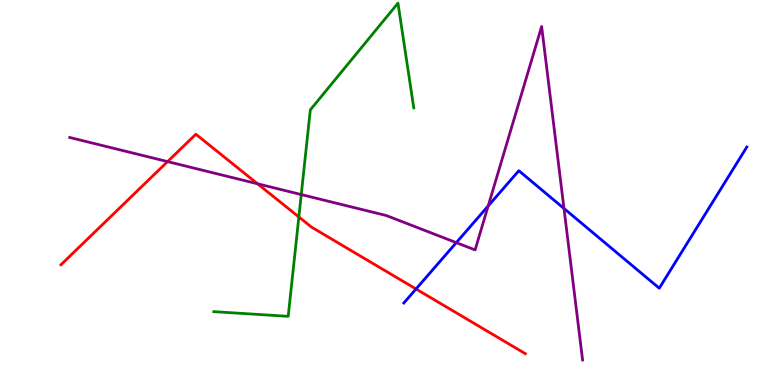[{'lines': ['blue', 'red'], 'intersections': [{'x': 5.37, 'y': 2.49}]}, {'lines': ['green', 'red'], 'intersections': [{'x': 3.86, 'y': 4.36}]}, {'lines': ['purple', 'red'], 'intersections': [{'x': 2.16, 'y': 5.8}, {'x': 3.32, 'y': 5.23}]}, {'lines': ['blue', 'green'], 'intersections': []}, {'lines': ['blue', 'purple'], 'intersections': [{'x': 5.89, 'y': 3.7}, {'x': 6.3, 'y': 4.65}, {'x': 7.28, 'y': 4.58}]}, {'lines': ['green', 'purple'], 'intersections': [{'x': 3.89, 'y': 4.95}]}]